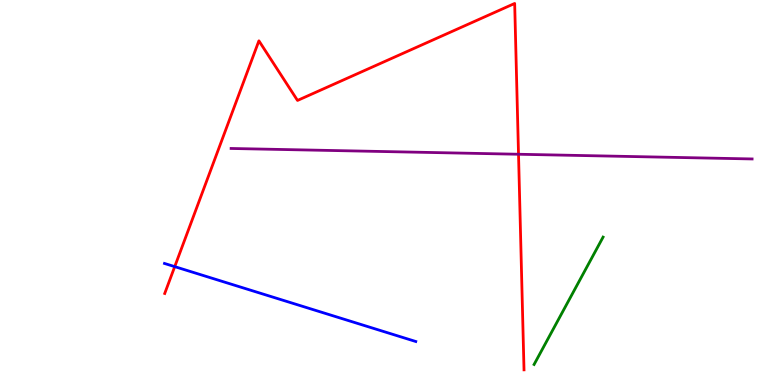[{'lines': ['blue', 'red'], 'intersections': [{'x': 2.25, 'y': 3.07}]}, {'lines': ['green', 'red'], 'intersections': []}, {'lines': ['purple', 'red'], 'intersections': [{'x': 6.69, 'y': 5.99}]}, {'lines': ['blue', 'green'], 'intersections': []}, {'lines': ['blue', 'purple'], 'intersections': []}, {'lines': ['green', 'purple'], 'intersections': []}]